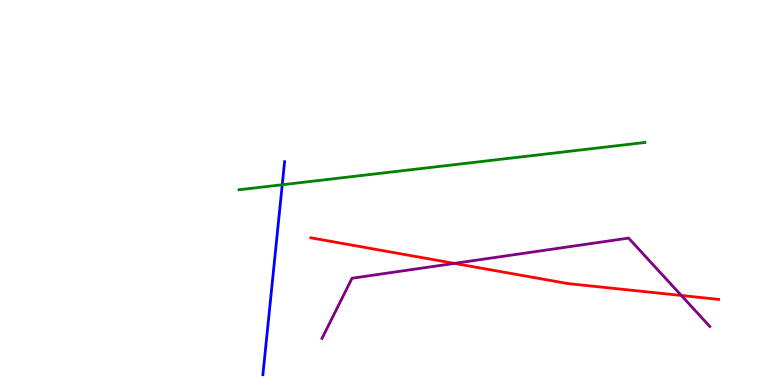[{'lines': ['blue', 'red'], 'intersections': []}, {'lines': ['green', 'red'], 'intersections': []}, {'lines': ['purple', 'red'], 'intersections': [{'x': 5.86, 'y': 3.16}, {'x': 8.79, 'y': 2.33}]}, {'lines': ['blue', 'green'], 'intersections': [{'x': 3.64, 'y': 5.2}]}, {'lines': ['blue', 'purple'], 'intersections': []}, {'lines': ['green', 'purple'], 'intersections': []}]